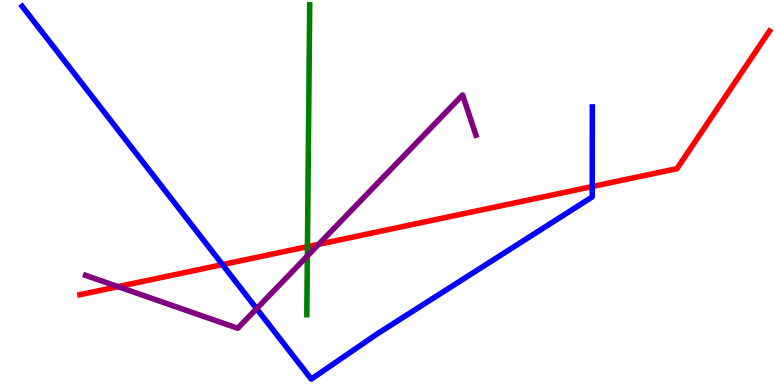[{'lines': ['blue', 'red'], 'intersections': [{'x': 2.87, 'y': 3.13}, {'x': 7.64, 'y': 5.15}]}, {'lines': ['green', 'red'], 'intersections': [{'x': 3.97, 'y': 3.59}]}, {'lines': ['purple', 'red'], 'intersections': [{'x': 1.52, 'y': 2.55}, {'x': 4.11, 'y': 3.65}]}, {'lines': ['blue', 'green'], 'intersections': []}, {'lines': ['blue', 'purple'], 'intersections': [{'x': 3.31, 'y': 1.98}]}, {'lines': ['green', 'purple'], 'intersections': [{'x': 3.97, 'y': 3.35}]}]